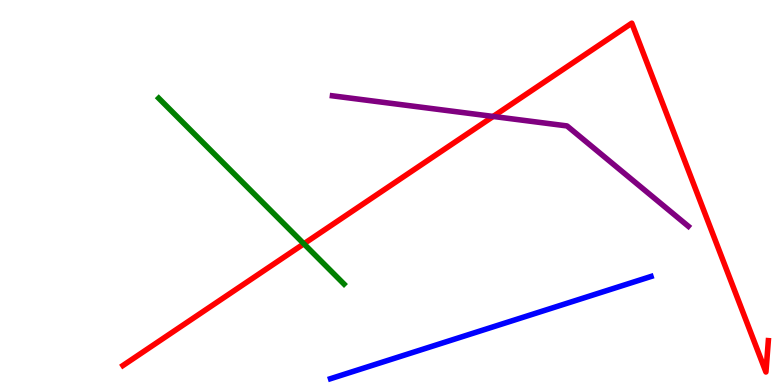[{'lines': ['blue', 'red'], 'intersections': []}, {'lines': ['green', 'red'], 'intersections': [{'x': 3.92, 'y': 3.67}]}, {'lines': ['purple', 'red'], 'intersections': [{'x': 6.36, 'y': 6.98}]}, {'lines': ['blue', 'green'], 'intersections': []}, {'lines': ['blue', 'purple'], 'intersections': []}, {'lines': ['green', 'purple'], 'intersections': []}]